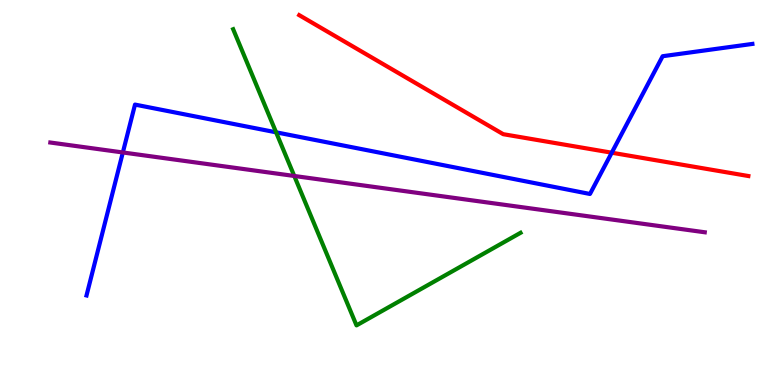[{'lines': ['blue', 'red'], 'intersections': [{'x': 7.89, 'y': 6.03}]}, {'lines': ['green', 'red'], 'intersections': []}, {'lines': ['purple', 'red'], 'intersections': []}, {'lines': ['blue', 'green'], 'intersections': [{'x': 3.56, 'y': 6.56}]}, {'lines': ['blue', 'purple'], 'intersections': [{'x': 1.59, 'y': 6.04}]}, {'lines': ['green', 'purple'], 'intersections': [{'x': 3.8, 'y': 5.43}]}]